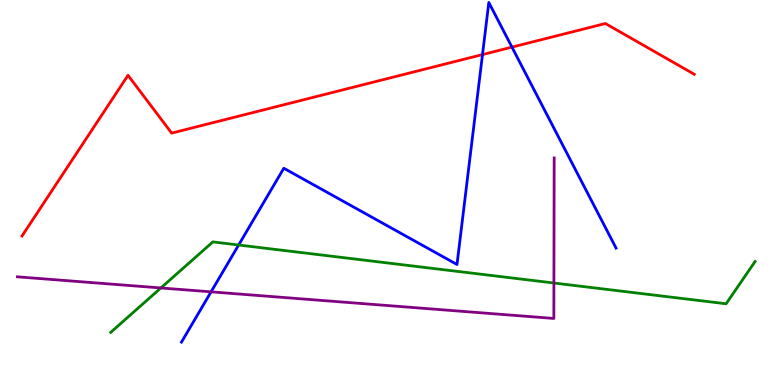[{'lines': ['blue', 'red'], 'intersections': [{'x': 6.23, 'y': 8.58}, {'x': 6.61, 'y': 8.78}]}, {'lines': ['green', 'red'], 'intersections': []}, {'lines': ['purple', 'red'], 'intersections': []}, {'lines': ['blue', 'green'], 'intersections': [{'x': 3.08, 'y': 3.64}]}, {'lines': ['blue', 'purple'], 'intersections': [{'x': 2.72, 'y': 2.42}]}, {'lines': ['green', 'purple'], 'intersections': [{'x': 2.08, 'y': 2.52}, {'x': 7.15, 'y': 2.65}]}]